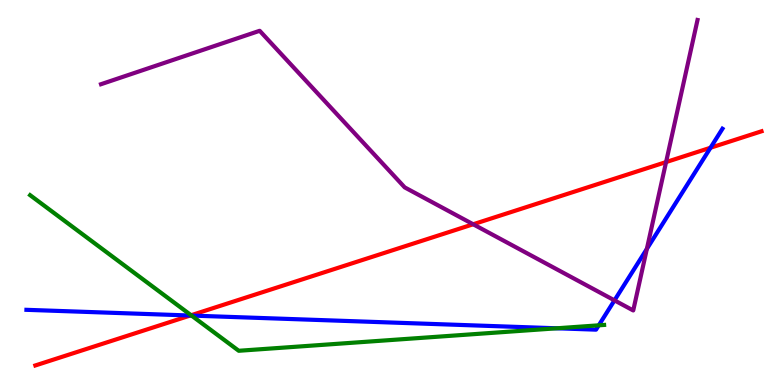[{'lines': ['blue', 'red'], 'intersections': [{'x': 2.45, 'y': 1.8}, {'x': 9.17, 'y': 6.16}]}, {'lines': ['green', 'red'], 'intersections': [{'x': 2.47, 'y': 1.81}]}, {'lines': ['purple', 'red'], 'intersections': [{'x': 6.11, 'y': 4.17}, {'x': 8.59, 'y': 5.79}]}, {'lines': ['blue', 'green'], 'intersections': [{'x': 2.47, 'y': 1.8}, {'x': 7.18, 'y': 1.47}, {'x': 7.73, 'y': 1.55}]}, {'lines': ['blue', 'purple'], 'intersections': [{'x': 7.93, 'y': 2.2}, {'x': 8.35, 'y': 3.54}]}, {'lines': ['green', 'purple'], 'intersections': []}]